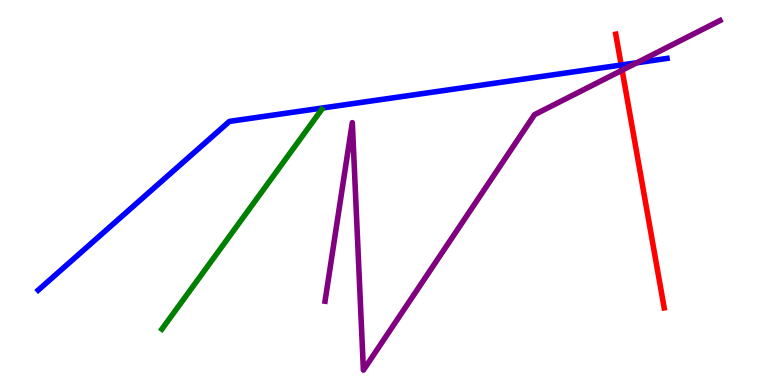[{'lines': ['blue', 'red'], 'intersections': [{'x': 8.02, 'y': 8.31}]}, {'lines': ['green', 'red'], 'intersections': []}, {'lines': ['purple', 'red'], 'intersections': [{'x': 8.03, 'y': 8.18}]}, {'lines': ['blue', 'green'], 'intersections': []}, {'lines': ['blue', 'purple'], 'intersections': [{'x': 8.22, 'y': 8.37}]}, {'lines': ['green', 'purple'], 'intersections': []}]